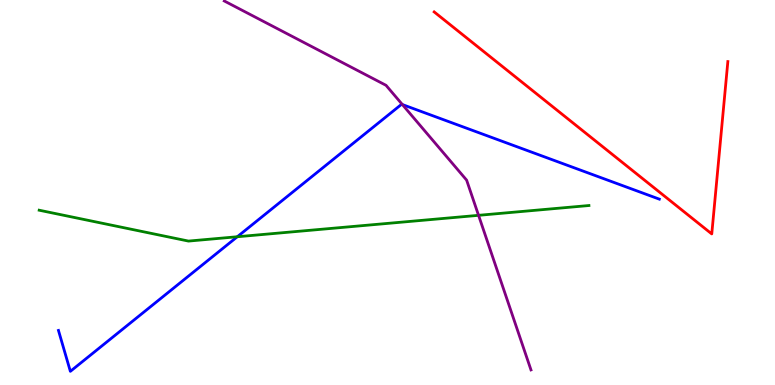[{'lines': ['blue', 'red'], 'intersections': []}, {'lines': ['green', 'red'], 'intersections': []}, {'lines': ['purple', 'red'], 'intersections': []}, {'lines': ['blue', 'green'], 'intersections': [{'x': 3.06, 'y': 3.85}]}, {'lines': ['blue', 'purple'], 'intersections': [{'x': 5.19, 'y': 7.28}]}, {'lines': ['green', 'purple'], 'intersections': [{'x': 6.17, 'y': 4.41}]}]